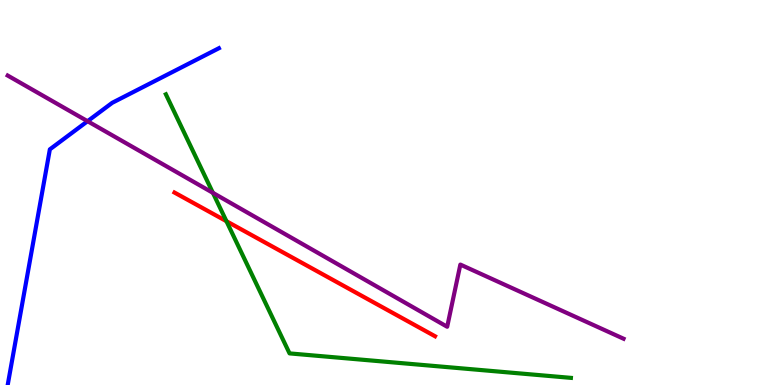[{'lines': ['blue', 'red'], 'intersections': []}, {'lines': ['green', 'red'], 'intersections': [{'x': 2.92, 'y': 4.25}]}, {'lines': ['purple', 'red'], 'intersections': []}, {'lines': ['blue', 'green'], 'intersections': []}, {'lines': ['blue', 'purple'], 'intersections': [{'x': 1.13, 'y': 6.85}]}, {'lines': ['green', 'purple'], 'intersections': [{'x': 2.75, 'y': 4.99}]}]